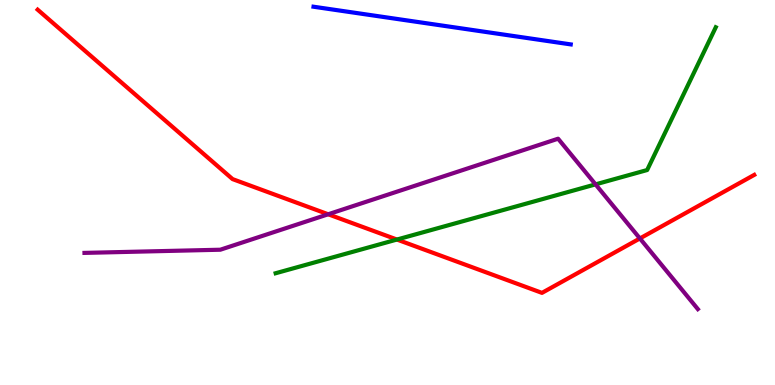[{'lines': ['blue', 'red'], 'intersections': []}, {'lines': ['green', 'red'], 'intersections': [{'x': 5.12, 'y': 3.78}]}, {'lines': ['purple', 'red'], 'intersections': [{'x': 4.23, 'y': 4.43}, {'x': 8.26, 'y': 3.81}]}, {'lines': ['blue', 'green'], 'intersections': []}, {'lines': ['blue', 'purple'], 'intersections': []}, {'lines': ['green', 'purple'], 'intersections': [{'x': 7.68, 'y': 5.21}]}]